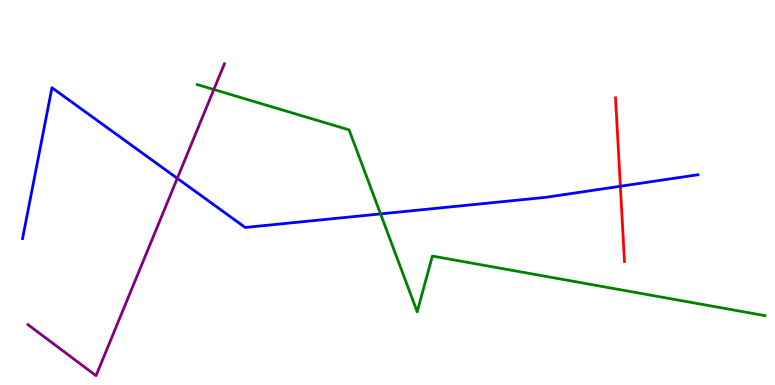[{'lines': ['blue', 'red'], 'intersections': [{'x': 8.0, 'y': 5.16}]}, {'lines': ['green', 'red'], 'intersections': []}, {'lines': ['purple', 'red'], 'intersections': []}, {'lines': ['blue', 'green'], 'intersections': [{'x': 4.91, 'y': 4.44}]}, {'lines': ['blue', 'purple'], 'intersections': [{'x': 2.29, 'y': 5.37}]}, {'lines': ['green', 'purple'], 'intersections': [{'x': 2.76, 'y': 7.67}]}]